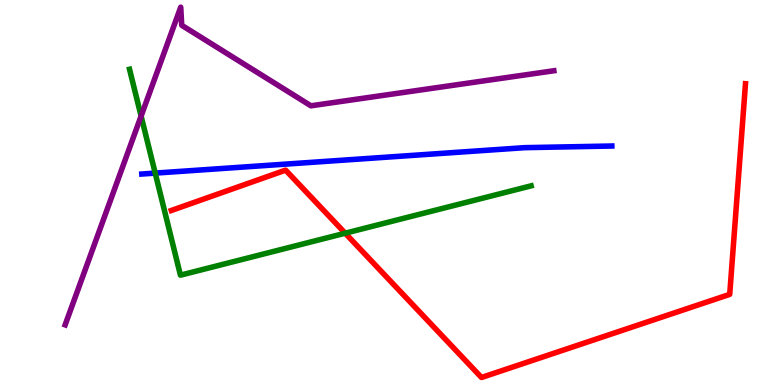[{'lines': ['blue', 'red'], 'intersections': []}, {'lines': ['green', 'red'], 'intersections': [{'x': 4.45, 'y': 3.94}]}, {'lines': ['purple', 'red'], 'intersections': []}, {'lines': ['blue', 'green'], 'intersections': [{'x': 2.0, 'y': 5.5}]}, {'lines': ['blue', 'purple'], 'intersections': []}, {'lines': ['green', 'purple'], 'intersections': [{'x': 1.82, 'y': 6.98}]}]